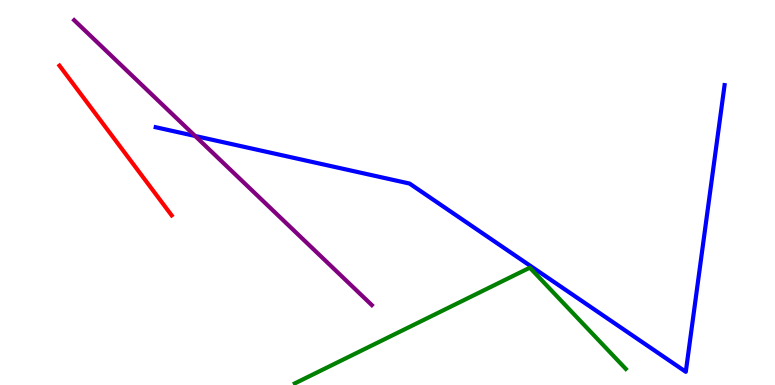[{'lines': ['blue', 'red'], 'intersections': []}, {'lines': ['green', 'red'], 'intersections': []}, {'lines': ['purple', 'red'], 'intersections': []}, {'lines': ['blue', 'green'], 'intersections': []}, {'lines': ['blue', 'purple'], 'intersections': [{'x': 2.52, 'y': 6.47}]}, {'lines': ['green', 'purple'], 'intersections': []}]